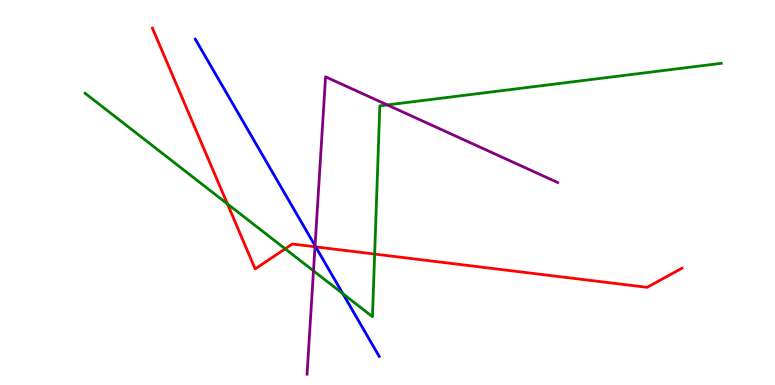[{'lines': ['blue', 'red'], 'intersections': [{'x': 4.07, 'y': 3.59}]}, {'lines': ['green', 'red'], 'intersections': [{'x': 2.93, 'y': 4.7}, {'x': 3.68, 'y': 3.54}, {'x': 4.83, 'y': 3.4}]}, {'lines': ['purple', 'red'], 'intersections': [{'x': 4.06, 'y': 3.59}]}, {'lines': ['blue', 'green'], 'intersections': [{'x': 4.42, 'y': 2.37}]}, {'lines': ['blue', 'purple'], 'intersections': [{'x': 4.07, 'y': 3.62}]}, {'lines': ['green', 'purple'], 'intersections': [{'x': 4.04, 'y': 2.97}, {'x': 5.0, 'y': 7.27}]}]